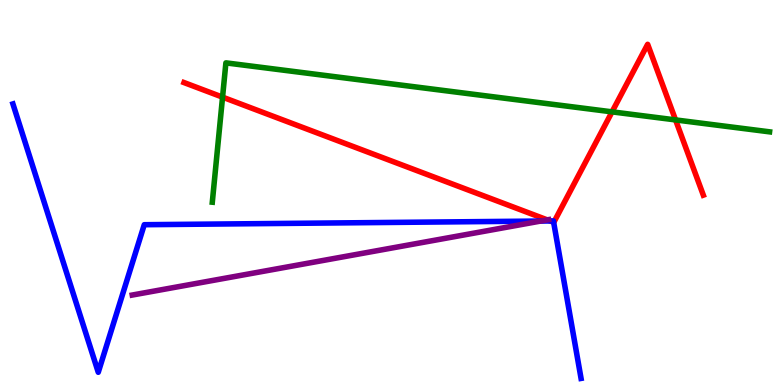[{'lines': ['blue', 'red'], 'intersections': [{'x': 7.1, 'y': 4.26}, {'x': 7.14, 'y': 4.23}]}, {'lines': ['green', 'red'], 'intersections': [{'x': 2.87, 'y': 7.48}, {'x': 7.9, 'y': 7.09}, {'x': 8.72, 'y': 6.89}]}, {'lines': ['purple', 'red'], 'intersections': [{'x': 7.06, 'y': 4.29}]}, {'lines': ['blue', 'green'], 'intersections': []}, {'lines': ['blue', 'purple'], 'intersections': [{'x': 6.98, 'y': 4.26}]}, {'lines': ['green', 'purple'], 'intersections': []}]